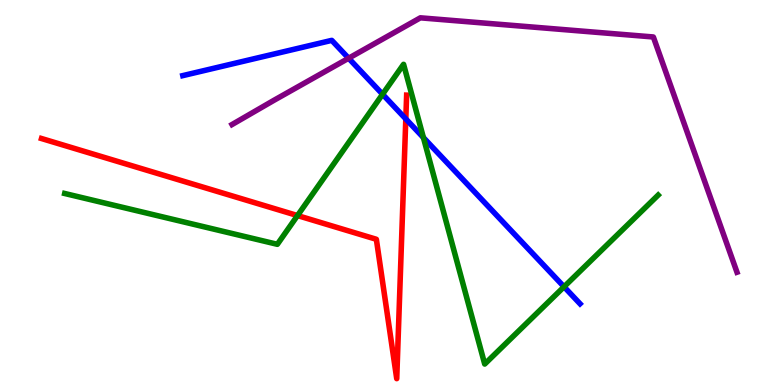[{'lines': ['blue', 'red'], 'intersections': [{'x': 5.24, 'y': 6.91}]}, {'lines': ['green', 'red'], 'intersections': [{'x': 3.84, 'y': 4.4}]}, {'lines': ['purple', 'red'], 'intersections': []}, {'lines': ['blue', 'green'], 'intersections': [{'x': 4.94, 'y': 7.55}, {'x': 5.46, 'y': 6.43}, {'x': 7.28, 'y': 2.55}]}, {'lines': ['blue', 'purple'], 'intersections': [{'x': 4.5, 'y': 8.49}]}, {'lines': ['green', 'purple'], 'intersections': []}]